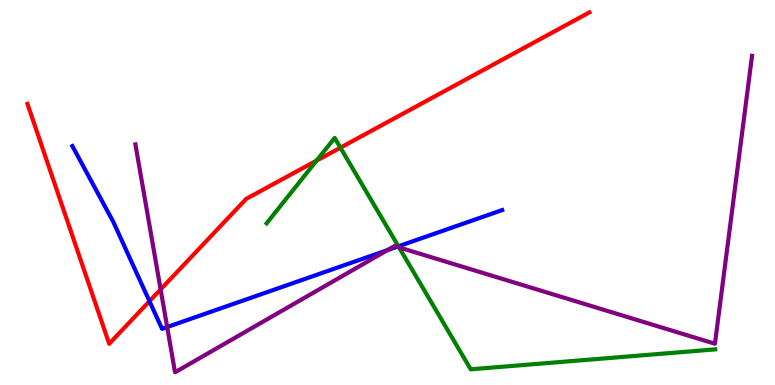[{'lines': ['blue', 'red'], 'intersections': [{'x': 1.93, 'y': 2.18}]}, {'lines': ['green', 'red'], 'intersections': [{'x': 4.09, 'y': 5.83}, {'x': 4.39, 'y': 6.16}]}, {'lines': ['purple', 'red'], 'intersections': [{'x': 2.07, 'y': 2.48}]}, {'lines': ['blue', 'green'], 'intersections': [{'x': 5.14, 'y': 3.6}]}, {'lines': ['blue', 'purple'], 'intersections': [{'x': 2.16, 'y': 1.51}, {'x': 5.0, 'y': 3.5}, {'x': 5.12, 'y': 3.59}]}, {'lines': ['green', 'purple'], 'intersections': [{'x': 5.15, 'y': 3.57}]}]